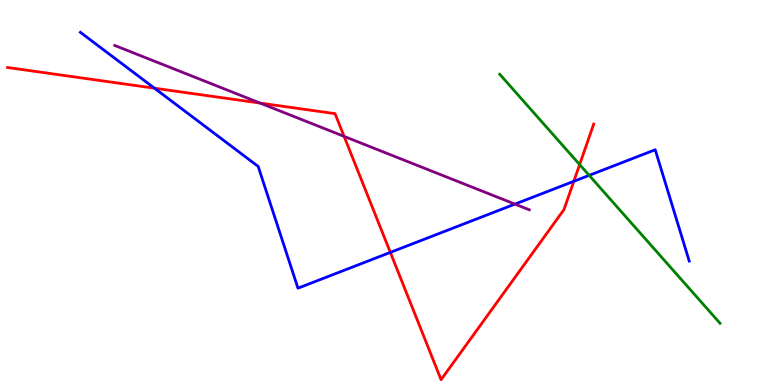[{'lines': ['blue', 'red'], 'intersections': [{'x': 1.99, 'y': 7.71}, {'x': 5.04, 'y': 3.44}, {'x': 7.4, 'y': 5.29}]}, {'lines': ['green', 'red'], 'intersections': [{'x': 7.48, 'y': 5.73}]}, {'lines': ['purple', 'red'], 'intersections': [{'x': 3.36, 'y': 7.32}, {'x': 4.44, 'y': 6.46}]}, {'lines': ['blue', 'green'], 'intersections': [{'x': 7.6, 'y': 5.45}]}, {'lines': ['blue', 'purple'], 'intersections': [{'x': 6.64, 'y': 4.7}]}, {'lines': ['green', 'purple'], 'intersections': []}]